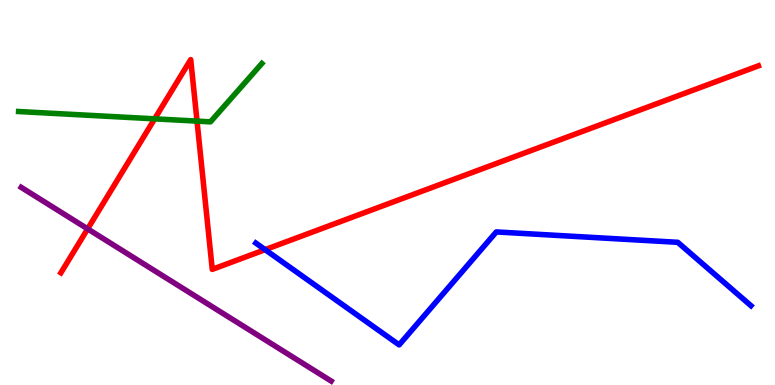[{'lines': ['blue', 'red'], 'intersections': [{'x': 3.42, 'y': 3.52}]}, {'lines': ['green', 'red'], 'intersections': [{'x': 2.0, 'y': 6.91}, {'x': 2.54, 'y': 6.85}]}, {'lines': ['purple', 'red'], 'intersections': [{'x': 1.13, 'y': 4.05}]}, {'lines': ['blue', 'green'], 'intersections': []}, {'lines': ['blue', 'purple'], 'intersections': []}, {'lines': ['green', 'purple'], 'intersections': []}]